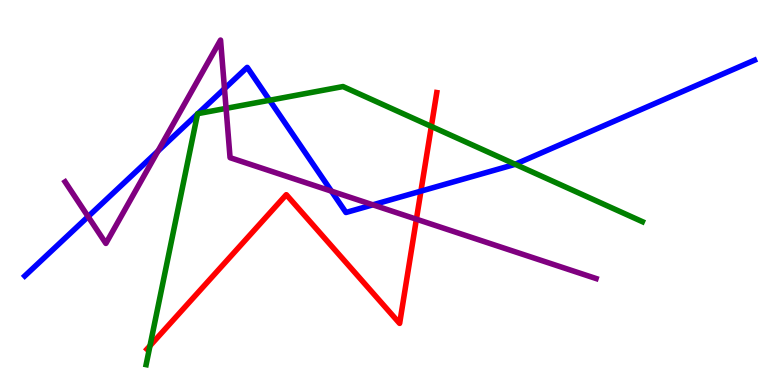[{'lines': ['blue', 'red'], 'intersections': [{'x': 5.43, 'y': 5.04}]}, {'lines': ['green', 'red'], 'intersections': [{'x': 1.94, 'y': 1.02}, {'x': 5.57, 'y': 6.72}]}, {'lines': ['purple', 'red'], 'intersections': [{'x': 5.37, 'y': 4.31}]}, {'lines': ['blue', 'green'], 'intersections': [{'x': 2.55, 'y': 7.04}, {'x': 2.55, 'y': 7.05}, {'x': 3.48, 'y': 7.4}, {'x': 6.65, 'y': 5.73}]}, {'lines': ['blue', 'purple'], 'intersections': [{'x': 1.14, 'y': 4.37}, {'x': 2.04, 'y': 6.08}, {'x': 2.9, 'y': 7.7}, {'x': 4.28, 'y': 5.04}, {'x': 4.81, 'y': 4.68}]}, {'lines': ['green', 'purple'], 'intersections': [{'x': 2.92, 'y': 7.19}]}]